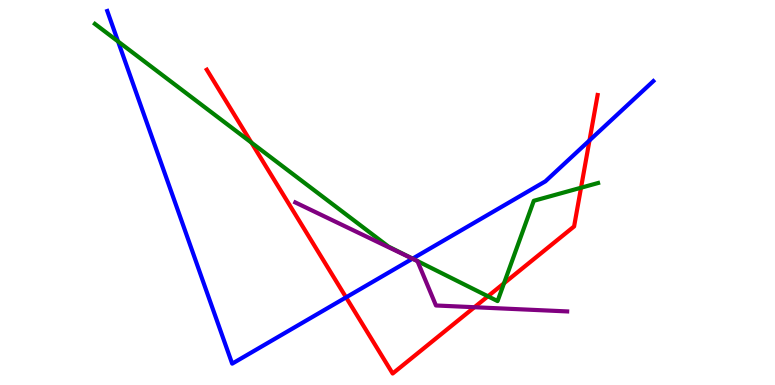[{'lines': ['blue', 'red'], 'intersections': [{'x': 4.47, 'y': 2.28}, {'x': 7.61, 'y': 6.35}]}, {'lines': ['green', 'red'], 'intersections': [{'x': 3.24, 'y': 6.3}, {'x': 6.3, 'y': 2.3}, {'x': 6.5, 'y': 2.64}, {'x': 7.5, 'y': 5.12}]}, {'lines': ['purple', 'red'], 'intersections': [{'x': 6.12, 'y': 2.02}]}, {'lines': ['blue', 'green'], 'intersections': [{'x': 1.52, 'y': 8.92}, {'x': 5.32, 'y': 3.28}]}, {'lines': ['blue', 'purple'], 'intersections': [{'x': 5.32, 'y': 3.28}]}, {'lines': ['green', 'purple'], 'intersections': []}]